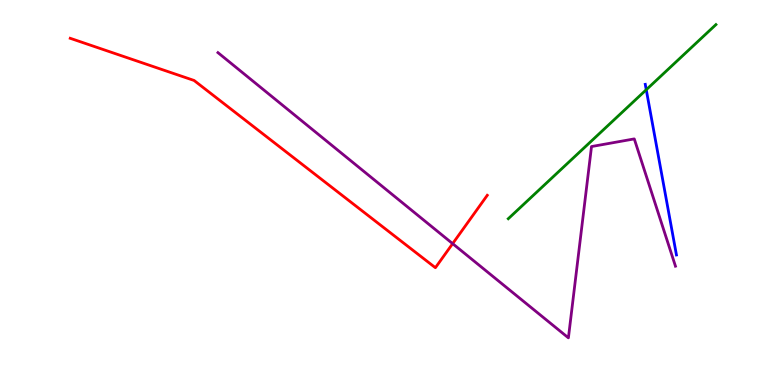[{'lines': ['blue', 'red'], 'intersections': []}, {'lines': ['green', 'red'], 'intersections': []}, {'lines': ['purple', 'red'], 'intersections': [{'x': 5.84, 'y': 3.67}]}, {'lines': ['blue', 'green'], 'intersections': [{'x': 8.34, 'y': 7.67}]}, {'lines': ['blue', 'purple'], 'intersections': []}, {'lines': ['green', 'purple'], 'intersections': []}]